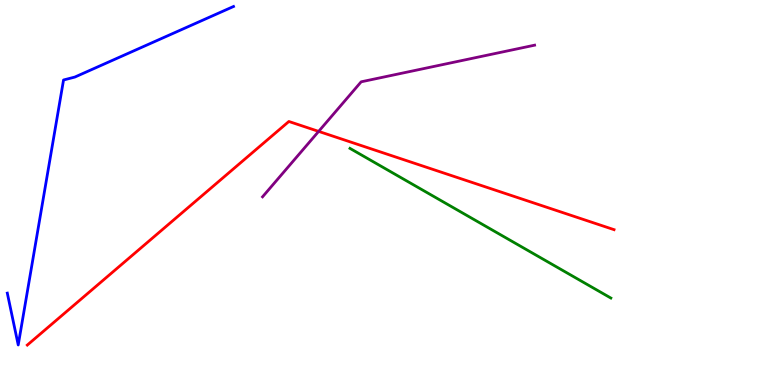[{'lines': ['blue', 'red'], 'intersections': []}, {'lines': ['green', 'red'], 'intersections': []}, {'lines': ['purple', 'red'], 'intersections': [{'x': 4.11, 'y': 6.59}]}, {'lines': ['blue', 'green'], 'intersections': []}, {'lines': ['blue', 'purple'], 'intersections': []}, {'lines': ['green', 'purple'], 'intersections': []}]